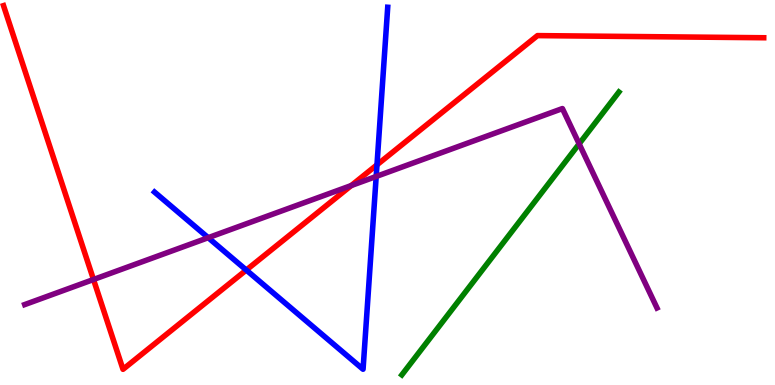[{'lines': ['blue', 'red'], 'intersections': [{'x': 3.18, 'y': 2.99}, {'x': 4.86, 'y': 5.72}]}, {'lines': ['green', 'red'], 'intersections': []}, {'lines': ['purple', 'red'], 'intersections': [{'x': 1.21, 'y': 2.74}, {'x': 4.53, 'y': 5.18}]}, {'lines': ['blue', 'green'], 'intersections': []}, {'lines': ['blue', 'purple'], 'intersections': [{'x': 2.69, 'y': 3.83}, {'x': 4.85, 'y': 5.42}]}, {'lines': ['green', 'purple'], 'intersections': [{'x': 7.47, 'y': 6.26}]}]